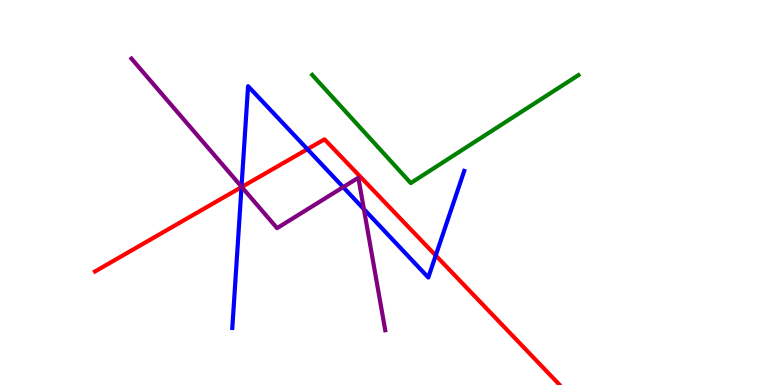[{'lines': ['blue', 'red'], 'intersections': [{'x': 3.12, 'y': 5.14}, {'x': 3.97, 'y': 6.13}, {'x': 5.62, 'y': 3.36}]}, {'lines': ['green', 'red'], 'intersections': []}, {'lines': ['purple', 'red'], 'intersections': [{'x': 3.12, 'y': 5.14}]}, {'lines': ['blue', 'green'], 'intersections': []}, {'lines': ['blue', 'purple'], 'intersections': [{'x': 3.12, 'y': 5.15}, {'x': 4.43, 'y': 5.14}, {'x': 4.7, 'y': 4.57}]}, {'lines': ['green', 'purple'], 'intersections': []}]